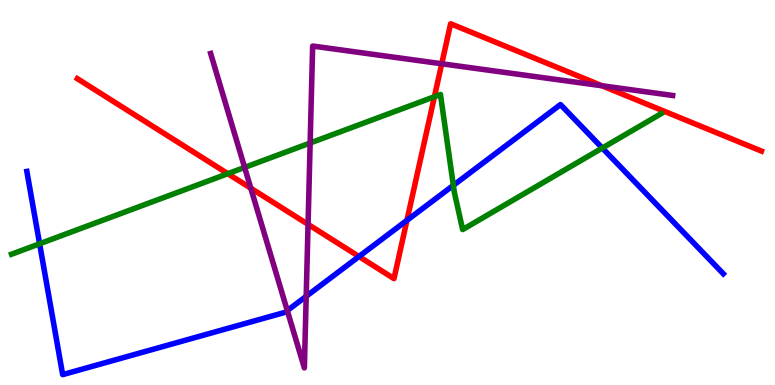[{'lines': ['blue', 'red'], 'intersections': [{'x': 4.63, 'y': 3.34}, {'x': 5.25, 'y': 4.28}]}, {'lines': ['green', 'red'], 'intersections': [{'x': 2.94, 'y': 5.49}, {'x': 5.61, 'y': 7.49}]}, {'lines': ['purple', 'red'], 'intersections': [{'x': 3.24, 'y': 5.11}, {'x': 3.97, 'y': 4.17}, {'x': 5.7, 'y': 8.34}, {'x': 7.77, 'y': 7.77}]}, {'lines': ['blue', 'green'], 'intersections': [{'x': 0.511, 'y': 3.67}, {'x': 5.85, 'y': 5.19}, {'x': 7.77, 'y': 6.16}]}, {'lines': ['blue', 'purple'], 'intersections': [{'x': 3.71, 'y': 1.93}, {'x': 3.95, 'y': 2.3}]}, {'lines': ['green', 'purple'], 'intersections': [{'x': 3.16, 'y': 5.65}, {'x': 4.0, 'y': 6.29}]}]